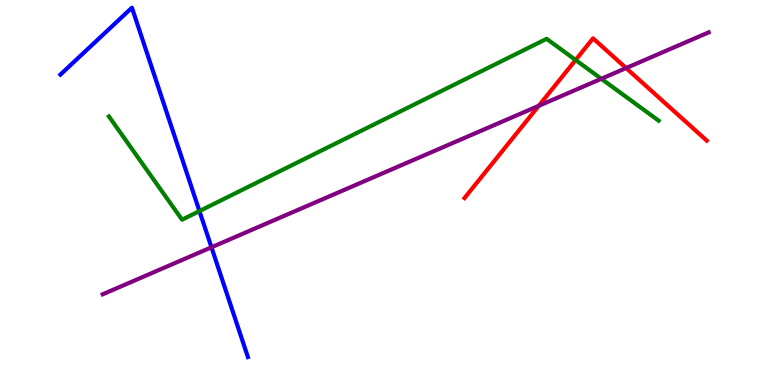[{'lines': ['blue', 'red'], 'intersections': []}, {'lines': ['green', 'red'], 'intersections': [{'x': 7.43, 'y': 8.44}]}, {'lines': ['purple', 'red'], 'intersections': [{'x': 6.95, 'y': 7.25}, {'x': 8.08, 'y': 8.23}]}, {'lines': ['blue', 'green'], 'intersections': [{'x': 2.57, 'y': 4.52}]}, {'lines': ['blue', 'purple'], 'intersections': [{'x': 2.73, 'y': 3.58}]}, {'lines': ['green', 'purple'], 'intersections': [{'x': 7.76, 'y': 7.95}]}]